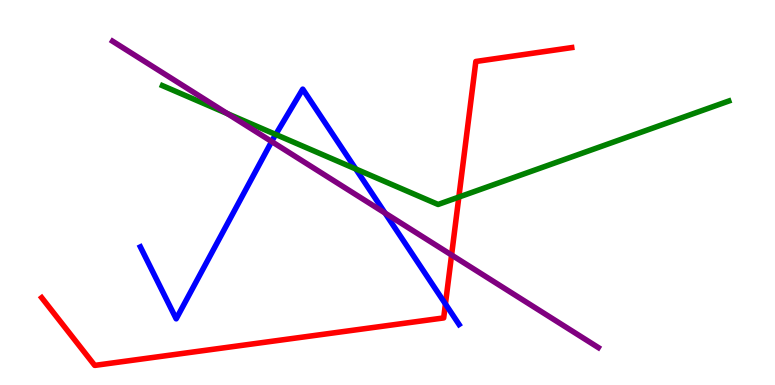[{'lines': ['blue', 'red'], 'intersections': [{'x': 5.75, 'y': 2.1}]}, {'lines': ['green', 'red'], 'intersections': [{'x': 5.92, 'y': 4.88}]}, {'lines': ['purple', 'red'], 'intersections': [{'x': 5.83, 'y': 3.38}]}, {'lines': ['blue', 'green'], 'intersections': [{'x': 3.56, 'y': 6.51}, {'x': 4.59, 'y': 5.61}]}, {'lines': ['blue', 'purple'], 'intersections': [{'x': 3.51, 'y': 6.32}, {'x': 4.97, 'y': 4.47}]}, {'lines': ['green', 'purple'], 'intersections': [{'x': 2.93, 'y': 7.05}]}]